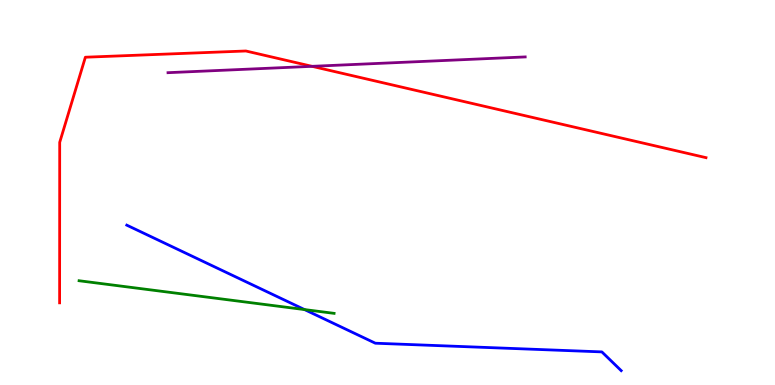[{'lines': ['blue', 'red'], 'intersections': []}, {'lines': ['green', 'red'], 'intersections': []}, {'lines': ['purple', 'red'], 'intersections': [{'x': 4.03, 'y': 8.28}]}, {'lines': ['blue', 'green'], 'intersections': [{'x': 3.93, 'y': 1.96}]}, {'lines': ['blue', 'purple'], 'intersections': []}, {'lines': ['green', 'purple'], 'intersections': []}]